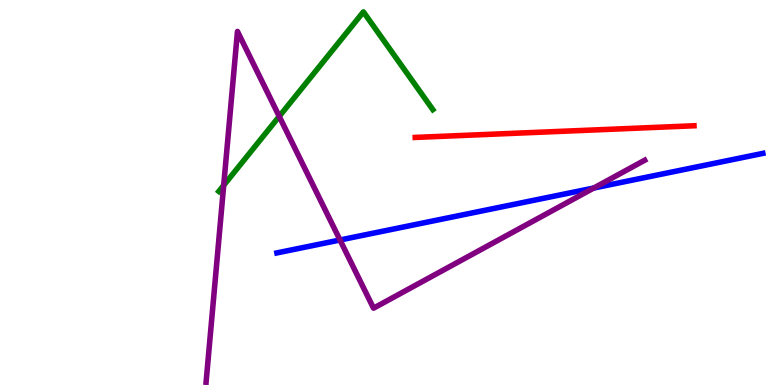[{'lines': ['blue', 'red'], 'intersections': []}, {'lines': ['green', 'red'], 'intersections': []}, {'lines': ['purple', 'red'], 'intersections': []}, {'lines': ['blue', 'green'], 'intersections': []}, {'lines': ['blue', 'purple'], 'intersections': [{'x': 4.39, 'y': 3.77}, {'x': 7.66, 'y': 5.12}]}, {'lines': ['green', 'purple'], 'intersections': [{'x': 2.89, 'y': 5.19}, {'x': 3.6, 'y': 6.98}]}]